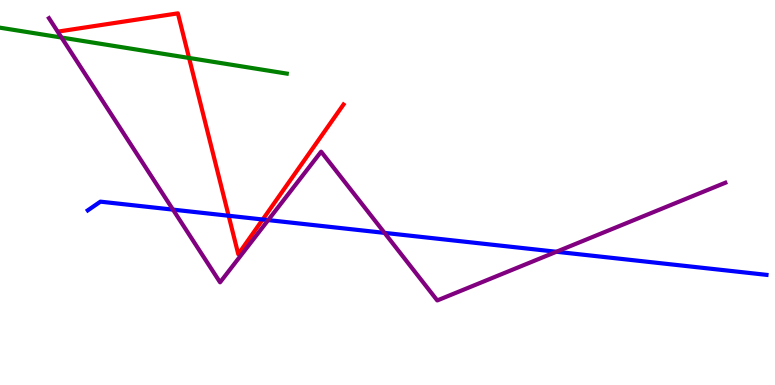[{'lines': ['blue', 'red'], 'intersections': [{'x': 2.95, 'y': 4.4}, {'x': 3.39, 'y': 4.3}]}, {'lines': ['green', 'red'], 'intersections': [{'x': 2.44, 'y': 8.49}]}, {'lines': ['purple', 'red'], 'intersections': []}, {'lines': ['blue', 'green'], 'intersections': []}, {'lines': ['blue', 'purple'], 'intersections': [{'x': 2.23, 'y': 4.56}, {'x': 3.46, 'y': 4.28}, {'x': 4.96, 'y': 3.95}, {'x': 7.18, 'y': 3.46}]}, {'lines': ['green', 'purple'], 'intersections': [{'x': 0.794, 'y': 9.03}]}]